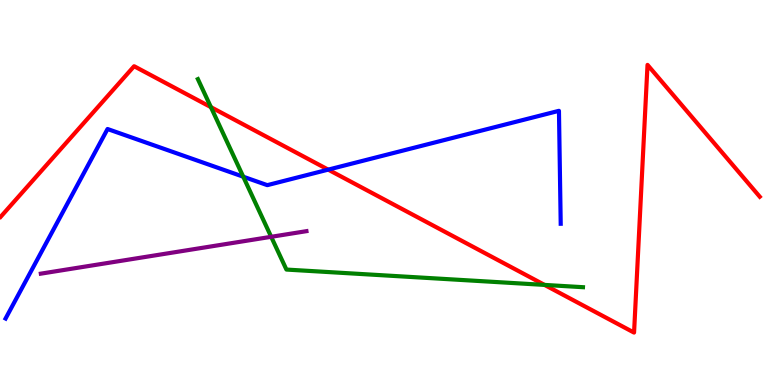[{'lines': ['blue', 'red'], 'intersections': [{'x': 4.23, 'y': 5.59}]}, {'lines': ['green', 'red'], 'intersections': [{'x': 2.72, 'y': 7.22}, {'x': 7.03, 'y': 2.6}]}, {'lines': ['purple', 'red'], 'intersections': []}, {'lines': ['blue', 'green'], 'intersections': [{'x': 3.14, 'y': 5.41}]}, {'lines': ['blue', 'purple'], 'intersections': []}, {'lines': ['green', 'purple'], 'intersections': [{'x': 3.5, 'y': 3.85}]}]